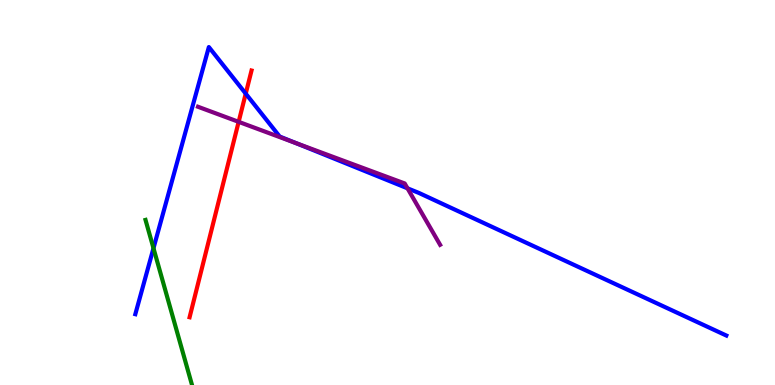[{'lines': ['blue', 'red'], 'intersections': [{'x': 3.17, 'y': 7.57}]}, {'lines': ['green', 'red'], 'intersections': []}, {'lines': ['purple', 'red'], 'intersections': [{'x': 3.08, 'y': 6.84}]}, {'lines': ['blue', 'green'], 'intersections': [{'x': 1.98, 'y': 3.55}]}, {'lines': ['blue', 'purple'], 'intersections': [{'x': 3.82, 'y': 6.28}, {'x': 5.26, 'y': 5.11}]}, {'lines': ['green', 'purple'], 'intersections': []}]